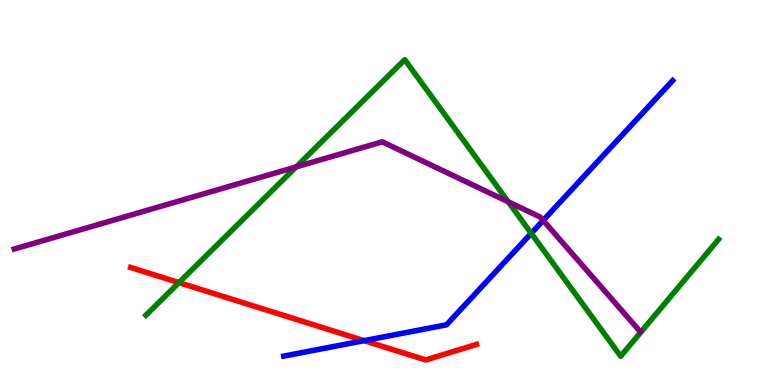[{'lines': ['blue', 'red'], 'intersections': [{'x': 4.7, 'y': 1.15}]}, {'lines': ['green', 'red'], 'intersections': [{'x': 2.31, 'y': 2.66}]}, {'lines': ['purple', 'red'], 'intersections': []}, {'lines': ['blue', 'green'], 'intersections': [{'x': 6.85, 'y': 3.94}]}, {'lines': ['blue', 'purple'], 'intersections': [{'x': 7.01, 'y': 4.27}]}, {'lines': ['green', 'purple'], 'intersections': [{'x': 3.82, 'y': 5.66}, {'x': 6.56, 'y': 4.76}]}]